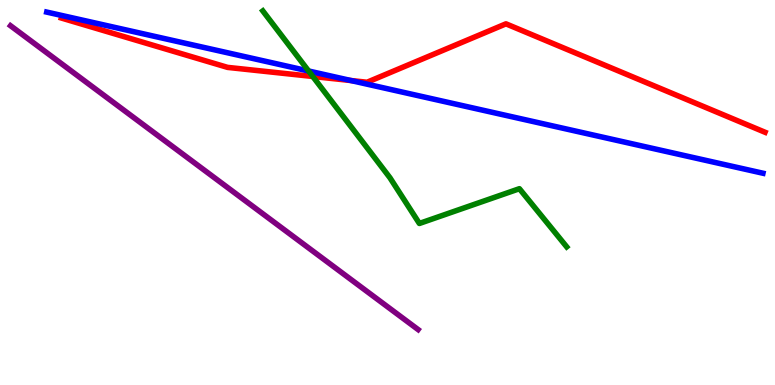[{'lines': ['blue', 'red'], 'intersections': [{'x': 4.53, 'y': 7.91}]}, {'lines': ['green', 'red'], 'intersections': [{'x': 4.04, 'y': 8.01}]}, {'lines': ['purple', 'red'], 'intersections': []}, {'lines': ['blue', 'green'], 'intersections': [{'x': 3.98, 'y': 8.16}]}, {'lines': ['blue', 'purple'], 'intersections': []}, {'lines': ['green', 'purple'], 'intersections': []}]